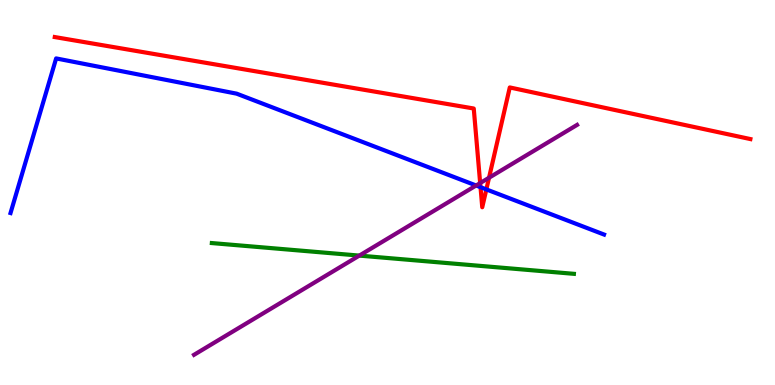[{'lines': ['blue', 'red'], 'intersections': [{'x': 6.2, 'y': 5.14}, {'x': 6.28, 'y': 5.08}]}, {'lines': ['green', 'red'], 'intersections': []}, {'lines': ['purple', 'red'], 'intersections': [{'x': 6.2, 'y': 5.25}, {'x': 6.31, 'y': 5.38}]}, {'lines': ['blue', 'green'], 'intersections': []}, {'lines': ['blue', 'purple'], 'intersections': [{'x': 6.14, 'y': 5.18}]}, {'lines': ['green', 'purple'], 'intersections': [{'x': 4.64, 'y': 3.36}]}]